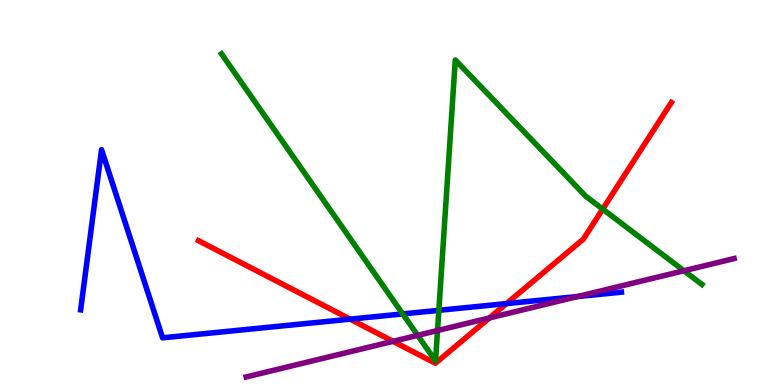[{'lines': ['blue', 'red'], 'intersections': [{'x': 4.52, 'y': 1.71}, {'x': 6.54, 'y': 2.11}]}, {'lines': ['green', 'red'], 'intersections': [{'x': 7.78, 'y': 4.57}]}, {'lines': ['purple', 'red'], 'intersections': [{'x': 5.07, 'y': 1.13}, {'x': 6.31, 'y': 1.74}]}, {'lines': ['blue', 'green'], 'intersections': [{'x': 5.2, 'y': 1.85}, {'x': 5.66, 'y': 1.94}]}, {'lines': ['blue', 'purple'], 'intersections': [{'x': 7.45, 'y': 2.3}]}, {'lines': ['green', 'purple'], 'intersections': [{'x': 5.39, 'y': 1.29}, {'x': 5.65, 'y': 1.41}, {'x': 8.82, 'y': 2.97}]}]